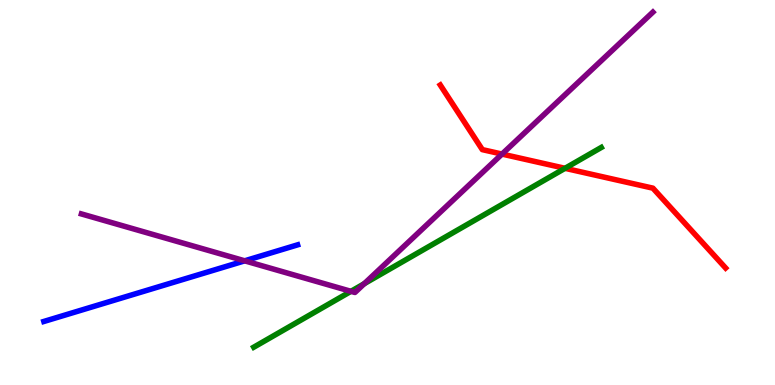[{'lines': ['blue', 'red'], 'intersections': []}, {'lines': ['green', 'red'], 'intersections': [{'x': 7.29, 'y': 5.63}]}, {'lines': ['purple', 'red'], 'intersections': [{'x': 6.48, 'y': 6.0}]}, {'lines': ['blue', 'green'], 'intersections': []}, {'lines': ['blue', 'purple'], 'intersections': [{'x': 3.16, 'y': 3.23}]}, {'lines': ['green', 'purple'], 'intersections': [{'x': 4.53, 'y': 2.43}, {'x': 4.7, 'y': 2.63}]}]